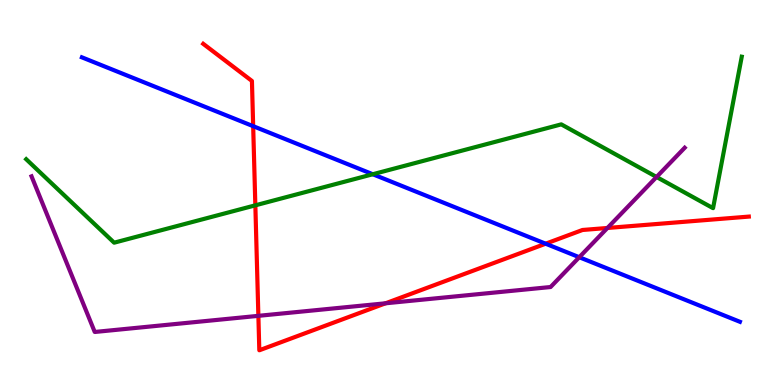[{'lines': ['blue', 'red'], 'intersections': [{'x': 3.27, 'y': 6.72}, {'x': 7.04, 'y': 3.67}]}, {'lines': ['green', 'red'], 'intersections': [{'x': 3.29, 'y': 4.67}]}, {'lines': ['purple', 'red'], 'intersections': [{'x': 3.33, 'y': 1.8}, {'x': 4.97, 'y': 2.12}, {'x': 7.84, 'y': 4.08}]}, {'lines': ['blue', 'green'], 'intersections': [{'x': 4.81, 'y': 5.47}]}, {'lines': ['blue', 'purple'], 'intersections': [{'x': 7.47, 'y': 3.32}]}, {'lines': ['green', 'purple'], 'intersections': [{'x': 8.47, 'y': 5.4}]}]